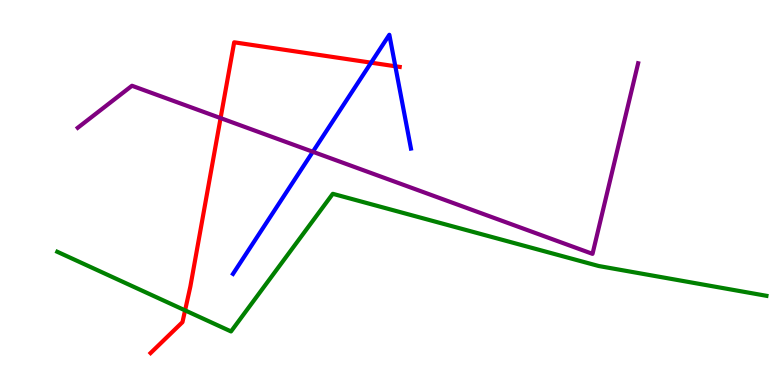[{'lines': ['blue', 'red'], 'intersections': [{'x': 4.79, 'y': 8.37}, {'x': 5.1, 'y': 8.28}]}, {'lines': ['green', 'red'], 'intersections': [{'x': 2.39, 'y': 1.94}]}, {'lines': ['purple', 'red'], 'intersections': [{'x': 2.85, 'y': 6.93}]}, {'lines': ['blue', 'green'], 'intersections': []}, {'lines': ['blue', 'purple'], 'intersections': [{'x': 4.04, 'y': 6.06}]}, {'lines': ['green', 'purple'], 'intersections': []}]